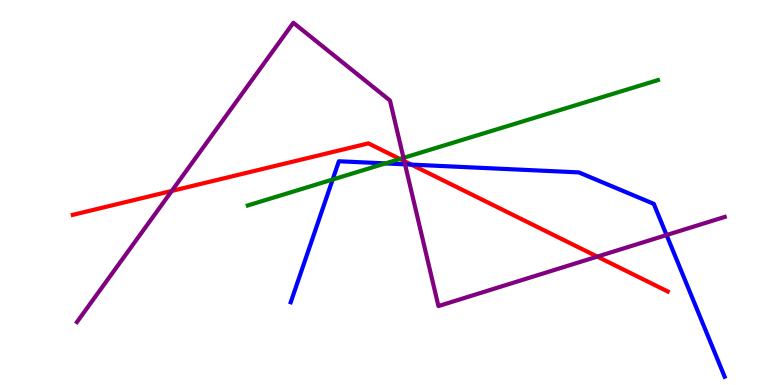[{'lines': ['blue', 'red'], 'intersections': [{'x': 5.31, 'y': 5.72}]}, {'lines': ['green', 'red'], 'intersections': [{'x': 5.16, 'y': 5.87}]}, {'lines': ['purple', 'red'], 'intersections': [{'x': 2.22, 'y': 5.04}, {'x': 5.22, 'y': 5.81}, {'x': 7.71, 'y': 3.33}]}, {'lines': ['blue', 'green'], 'intersections': [{'x': 4.29, 'y': 5.34}, {'x': 4.97, 'y': 5.76}]}, {'lines': ['blue', 'purple'], 'intersections': [{'x': 5.23, 'y': 5.73}, {'x': 8.6, 'y': 3.9}]}, {'lines': ['green', 'purple'], 'intersections': [{'x': 5.21, 'y': 5.9}]}]